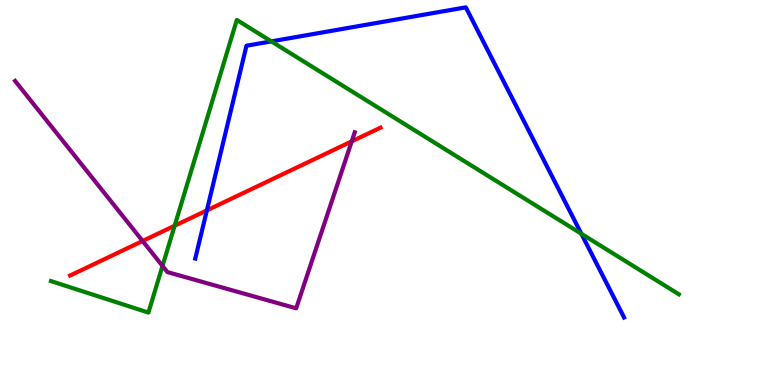[{'lines': ['blue', 'red'], 'intersections': [{'x': 2.67, 'y': 4.54}]}, {'lines': ['green', 'red'], 'intersections': [{'x': 2.25, 'y': 4.14}]}, {'lines': ['purple', 'red'], 'intersections': [{'x': 1.84, 'y': 3.74}, {'x': 4.54, 'y': 6.33}]}, {'lines': ['blue', 'green'], 'intersections': [{'x': 3.5, 'y': 8.93}, {'x': 7.5, 'y': 3.93}]}, {'lines': ['blue', 'purple'], 'intersections': []}, {'lines': ['green', 'purple'], 'intersections': [{'x': 2.1, 'y': 3.09}]}]